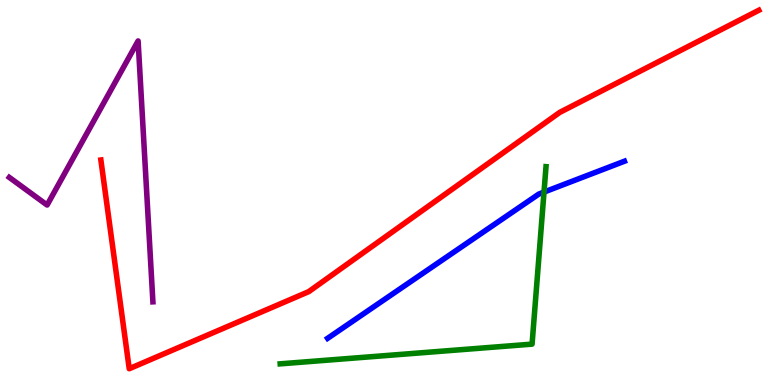[{'lines': ['blue', 'red'], 'intersections': []}, {'lines': ['green', 'red'], 'intersections': []}, {'lines': ['purple', 'red'], 'intersections': []}, {'lines': ['blue', 'green'], 'intersections': [{'x': 7.02, 'y': 5.01}]}, {'lines': ['blue', 'purple'], 'intersections': []}, {'lines': ['green', 'purple'], 'intersections': []}]